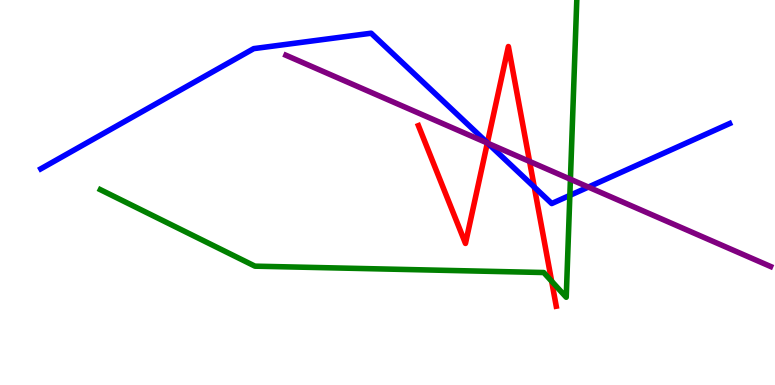[{'lines': ['blue', 'red'], 'intersections': [{'x': 6.29, 'y': 6.29}, {'x': 6.89, 'y': 5.14}]}, {'lines': ['green', 'red'], 'intersections': [{'x': 7.12, 'y': 2.7}]}, {'lines': ['purple', 'red'], 'intersections': [{'x': 6.29, 'y': 6.28}, {'x': 6.83, 'y': 5.81}]}, {'lines': ['blue', 'green'], 'intersections': [{'x': 7.35, 'y': 4.93}]}, {'lines': ['blue', 'purple'], 'intersections': [{'x': 6.29, 'y': 6.28}, {'x': 7.59, 'y': 5.14}]}, {'lines': ['green', 'purple'], 'intersections': [{'x': 7.36, 'y': 5.34}]}]